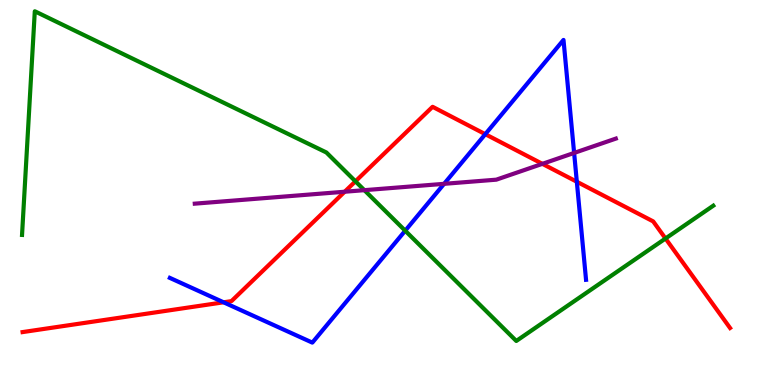[{'lines': ['blue', 'red'], 'intersections': [{'x': 2.88, 'y': 2.15}, {'x': 6.26, 'y': 6.51}, {'x': 7.44, 'y': 5.28}]}, {'lines': ['green', 'red'], 'intersections': [{'x': 4.59, 'y': 5.29}, {'x': 8.59, 'y': 3.81}]}, {'lines': ['purple', 'red'], 'intersections': [{'x': 4.45, 'y': 5.02}, {'x': 7.0, 'y': 5.74}]}, {'lines': ['blue', 'green'], 'intersections': [{'x': 5.23, 'y': 4.01}]}, {'lines': ['blue', 'purple'], 'intersections': [{'x': 5.73, 'y': 5.23}, {'x': 7.41, 'y': 6.03}]}, {'lines': ['green', 'purple'], 'intersections': [{'x': 4.7, 'y': 5.06}]}]